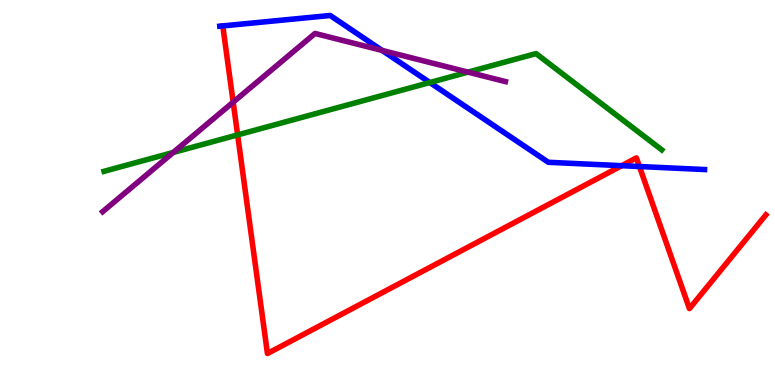[{'lines': ['blue', 'red'], 'intersections': [{'x': 8.02, 'y': 5.7}, {'x': 8.25, 'y': 5.67}]}, {'lines': ['green', 'red'], 'intersections': [{'x': 3.07, 'y': 6.5}]}, {'lines': ['purple', 'red'], 'intersections': [{'x': 3.01, 'y': 7.35}]}, {'lines': ['blue', 'green'], 'intersections': [{'x': 5.55, 'y': 7.86}]}, {'lines': ['blue', 'purple'], 'intersections': [{'x': 4.93, 'y': 8.69}]}, {'lines': ['green', 'purple'], 'intersections': [{'x': 2.24, 'y': 6.04}, {'x': 6.04, 'y': 8.13}]}]